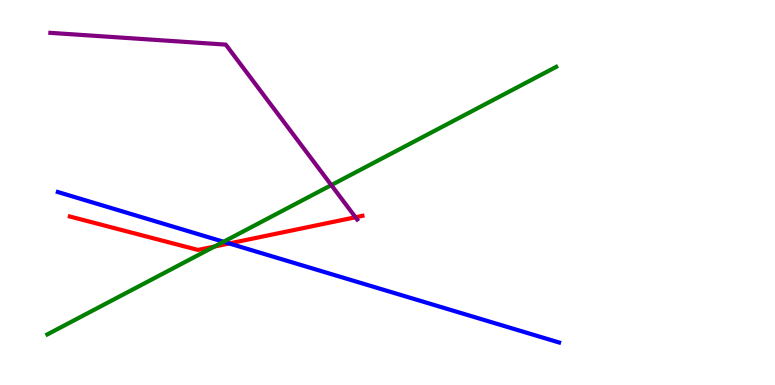[{'lines': ['blue', 'red'], 'intersections': [{'x': 2.96, 'y': 3.68}]}, {'lines': ['green', 'red'], 'intersections': [{'x': 2.77, 'y': 3.6}]}, {'lines': ['purple', 'red'], 'intersections': [{'x': 4.59, 'y': 4.36}]}, {'lines': ['blue', 'green'], 'intersections': [{'x': 2.88, 'y': 3.72}]}, {'lines': ['blue', 'purple'], 'intersections': []}, {'lines': ['green', 'purple'], 'intersections': [{'x': 4.28, 'y': 5.19}]}]